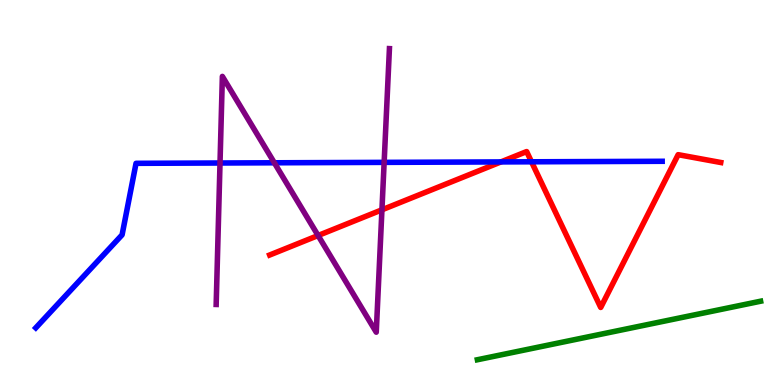[{'lines': ['blue', 'red'], 'intersections': [{'x': 6.46, 'y': 5.79}, {'x': 6.86, 'y': 5.8}]}, {'lines': ['green', 'red'], 'intersections': []}, {'lines': ['purple', 'red'], 'intersections': [{'x': 4.1, 'y': 3.88}, {'x': 4.93, 'y': 4.55}]}, {'lines': ['blue', 'green'], 'intersections': []}, {'lines': ['blue', 'purple'], 'intersections': [{'x': 2.84, 'y': 5.77}, {'x': 3.54, 'y': 5.77}, {'x': 4.96, 'y': 5.78}]}, {'lines': ['green', 'purple'], 'intersections': []}]